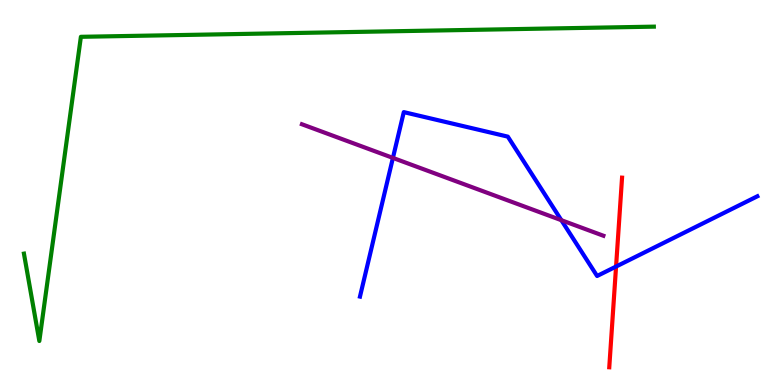[{'lines': ['blue', 'red'], 'intersections': [{'x': 7.95, 'y': 3.08}]}, {'lines': ['green', 'red'], 'intersections': []}, {'lines': ['purple', 'red'], 'intersections': []}, {'lines': ['blue', 'green'], 'intersections': []}, {'lines': ['blue', 'purple'], 'intersections': [{'x': 5.07, 'y': 5.9}, {'x': 7.24, 'y': 4.28}]}, {'lines': ['green', 'purple'], 'intersections': []}]